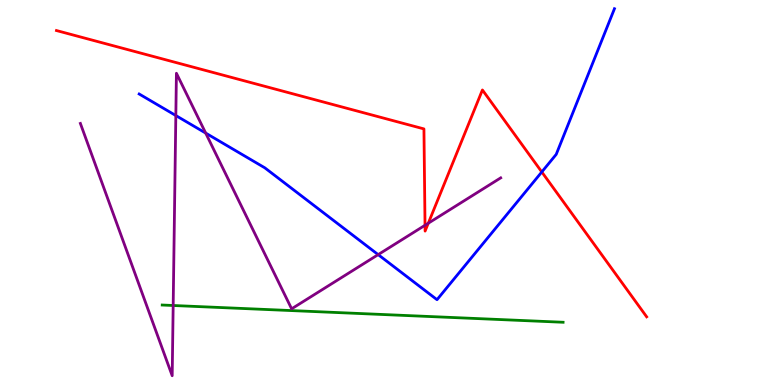[{'lines': ['blue', 'red'], 'intersections': [{'x': 6.99, 'y': 5.53}]}, {'lines': ['green', 'red'], 'intersections': []}, {'lines': ['purple', 'red'], 'intersections': [{'x': 5.48, 'y': 4.15}, {'x': 5.53, 'y': 4.2}]}, {'lines': ['blue', 'green'], 'intersections': []}, {'lines': ['blue', 'purple'], 'intersections': [{'x': 2.27, 'y': 7.0}, {'x': 2.65, 'y': 6.54}, {'x': 4.88, 'y': 3.39}]}, {'lines': ['green', 'purple'], 'intersections': [{'x': 2.23, 'y': 2.07}]}]